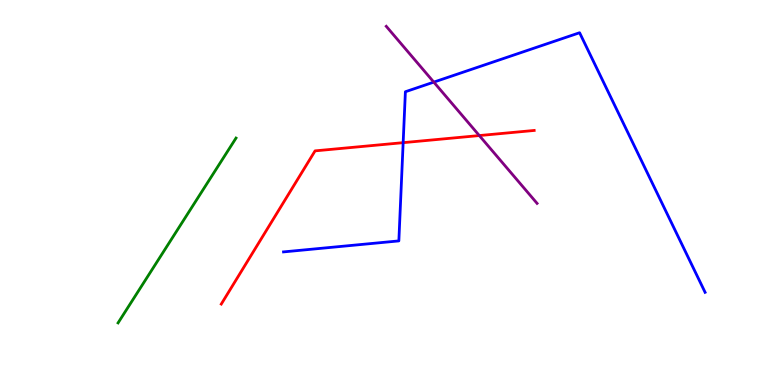[{'lines': ['blue', 'red'], 'intersections': [{'x': 5.2, 'y': 6.29}]}, {'lines': ['green', 'red'], 'intersections': []}, {'lines': ['purple', 'red'], 'intersections': [{'x': 6.18, 'y': 6.48}]}, {'lines': ['blue', 'green'], 'intersections': []}, {'lines': ['blue', 'purple'], 'intersections': [{'x': 5.6, 'y': 7.87}]}, {'lines': ['green', 'purple'], 'intersections': []}]